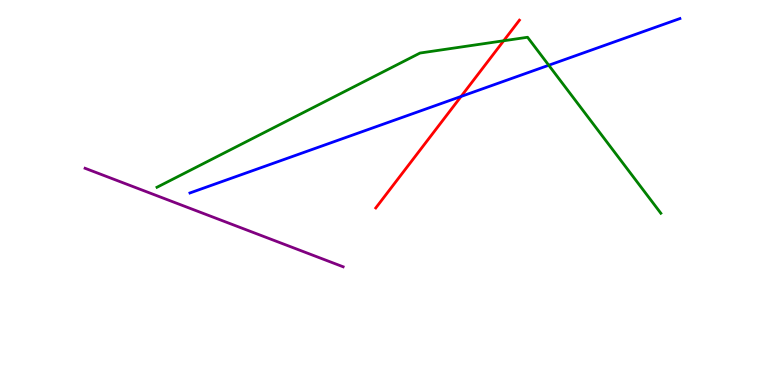[{'lines': ['blue', 'red'], 'intersections': [{'x': 5.95, 'y': 7.49}]}, {'lines': ['green', 'red'], 'intersections': [{'x': 6.5, 'y': 8.94}]}, {'lines': ['purple', 'red'], 'intersections': []}, {'lines': ['blue', 'green'], 'intersections': [{'x': 7.08, 'y': 8.31}]}, {'lines': ['blue', 'purple'], 'intersections': []}, {'lines': ['green', 'purple'], 'intersections': []}]